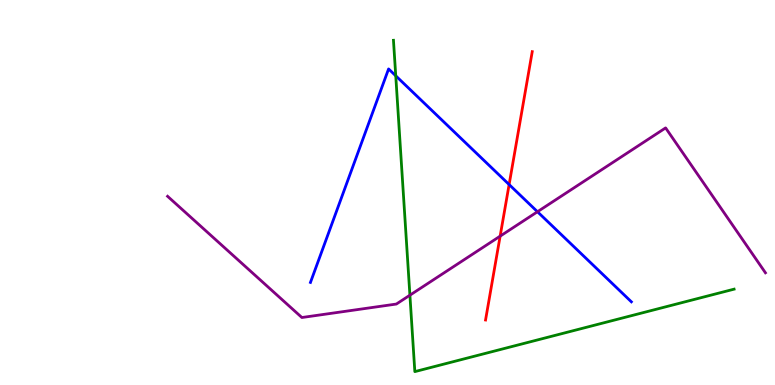[{'lines': ['blue', 'red'], 'intersections': [{'x': 6.57, 'y': 5.21}]}, {'lines': ['green', 'red'], 'intersections': []}, {'lines': ['purple', 'red'], 'intersections': [{'x': 6.45, 'y': 3.87}]}, {'lines': ['blue', 'green'], 'intersections': [{'x': 5.11, 'y': 8.03}]}, {'lines': ['blue', 'purple'], 'intersections': [{'x': 6.94, 'y': 4.5}]}, {'lines': ['green', 'purple'], 'intersections': [{'x': 5.29, 'y': 2.33}]}]